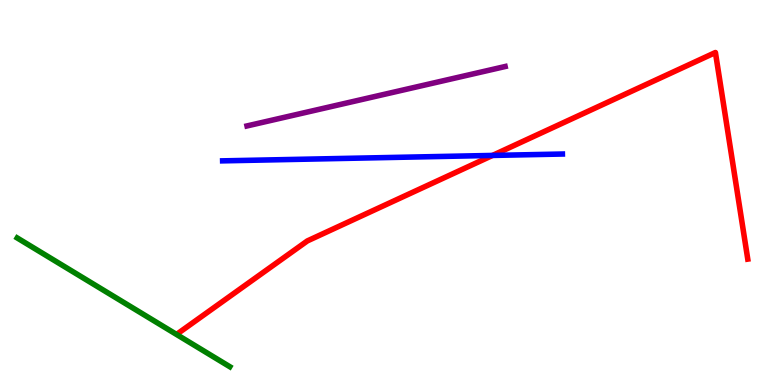[{'lines': ['blue', 'red'], 'intersections': [{'x': 6.35, 'y': 5.96}]}, {'lines': ['green', 'red'], 'intersections': []}, {'lines': ['purple', 'red'], 'intersections': []}, {'lines': ['blue', 'green'], 'intersections': []}, {'lines': ['blue', 'purple'], 'intersections': []}, {'lines': ['green', 'purple'], 'intersections': []}]